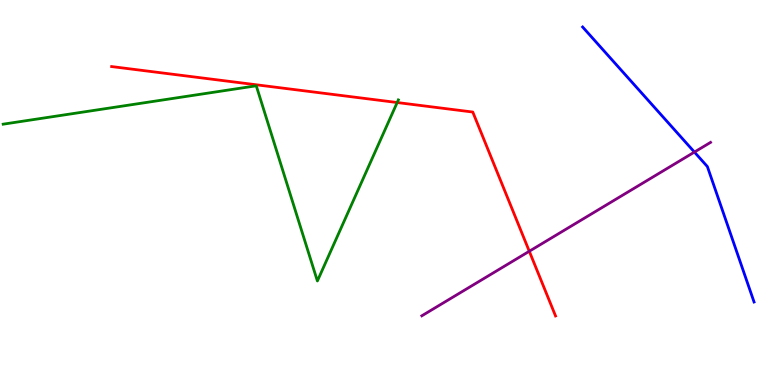[{'lines': ['blue', 'red'], 'intersections': []}, {'lines': ['green', 'red'], 'intersections': [{'x': 5.12, 'y': 7.34}]}, {'lines': ['purple', 'red'], 'intersections': [{'x': 6.83, 'y': 3.47}]}, {'lines': ['blue', 'green'], 'intersections': []}, {'lines': ['blue', 'purple'], 'intersections': [{'x': 8.96, 'y': 6.05}]}, {'lines': ['green', 'purple'], 'intersections': []}]